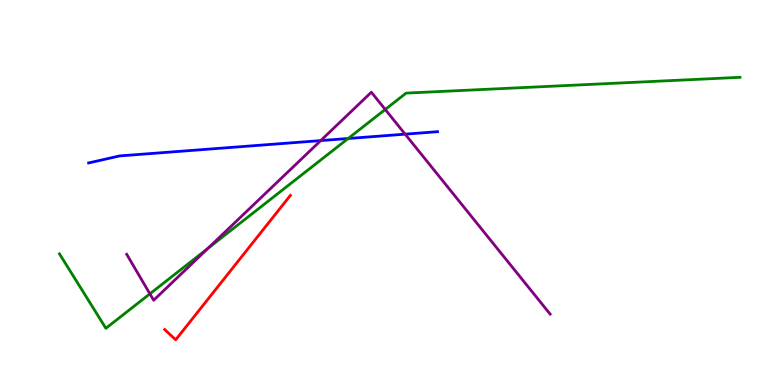[{'lines': ['blue', 'red'], 'intersections': []}, {'lines': ['green', 'red'], 'intersections': []}, {'lines': ['purple', 'red'], 'intersections': []}, {'lines': ['blue', 'green'], 'intersections': [{'x': 4.49, 'y': 6.4}]}, {'lines': ['blue', 'purple'], 'intersections': [{'x': 4.14, 'y': 6.35}, {'x': 5.23, 'y': 6.52}]}, {'lines': ['green', 'purple'], 'intersections': [{'x': 1.93, 'y': 2.37}, {'x': 2.68, 'y': 3.55}, {'x': 4.97, 'y': 7.16}]}]